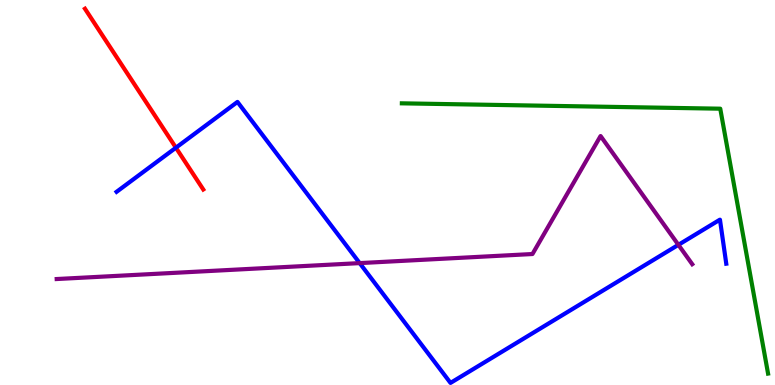[{'lines': ['blue', 'red'], 'intersections': [{'x': 2.27, 'y': 6.16}]}, {'lines': ['green', 'red'], 'intersections': []}, {'lines': ['purple', 'red'], 'intersections': []}, {'lines': ['blue', 'green'], 'intersections': []}, {'lines': ['blue', 'purple'], 'intersections': [{'x': 4.64, 'y': 3.17}, {'x': 8.75, 'y': 3.64}]}, {'lines': ['green', 'purple'], 'intersections': []}]